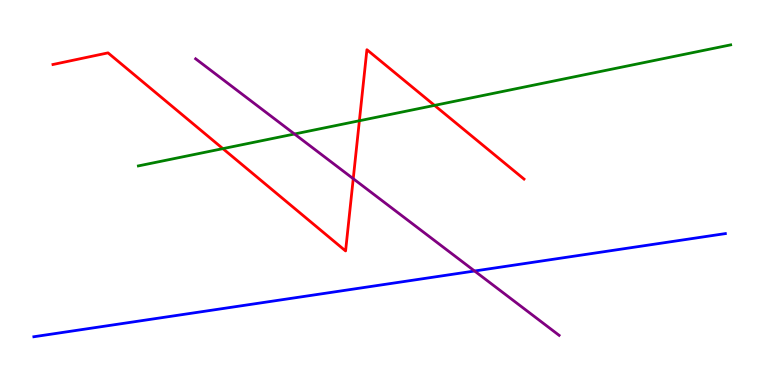[{'lines': ['blue', 'red'], 'intersections': []}, {'lines': ['green', 'red'], 'intersections': [{'x': 2.88, 'y': 6.14}, {'x': 4.64, 'y': 6.86}, {'x': 5.61, 'y': 7.26}]}, {'lines': ['purple', 'red'], 'intersections': [{'x': 4.56, 'y': 5.36}]}, {'lines': ['blue', 'green'], 'intersections': []}, {'lines': ['blue', 'purple'], 'intersections': [{'x': 6.12, 'y': 2.96}]}, {'lines': ['green', 'purple'], 'intersections': [{'x': 3.8, 'y': 6.52}]}]